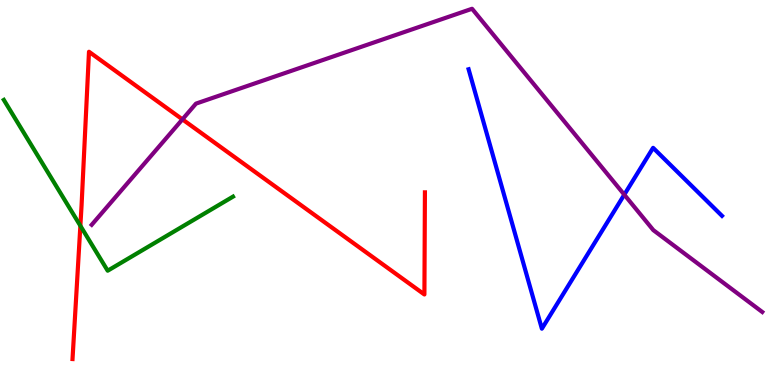[{'lines': ['blue', 'red'], 'intersections': []}, {'lines': ['green', 'red'], 'intersections': [{'x': 1.04, 'y': 4.14}]}, {'lines': ['purple', 'red'], 'intersections': [{'x': 2.35, 'y': 6.9}]}, {'lines': ['blue', 'green'], 'intersections': []}, {'lines': ['blue', 'purple'], 'intersections': [{'x': 8.06, 'y': 4.94}]}, {'lines': ['green', 'purple'], 'intersections': []}]